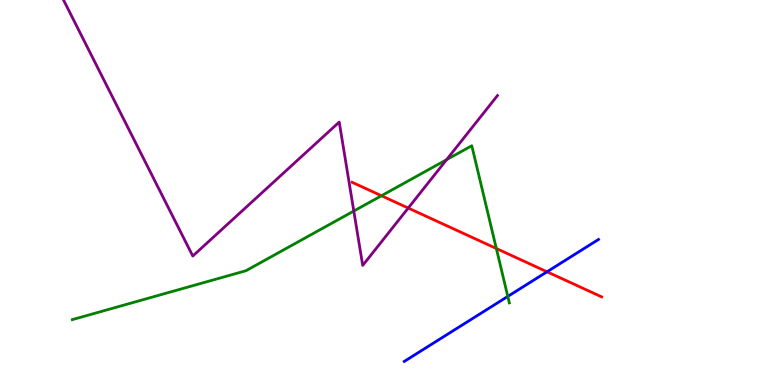[{'lines': ['blue', 'red'], 'intersections': [{'x': 7.06, 'y': 2.94}]}, {'lines': ['green', 'red'], 'intersections': [{'x': 4.92, 'y': 4.92}, {'x': 6.4, 'y': 3.55}]}, {'lines': ['purple', 'red'], 'intersections': [{'x': 5.27, 'y': 4.6}]}, {'lines': ['blue', 'green'], 'intersections': [{'x': 6.55, 'y': 2.3}]}, {'lines': ['blue', 'purple'], 'intersections': []}, {'lines': ['green', 'purple'], 'intersections': [{'x': 4.57, 'y': 4.52}, {'x': 5.76, 'y': 5.85}]}]